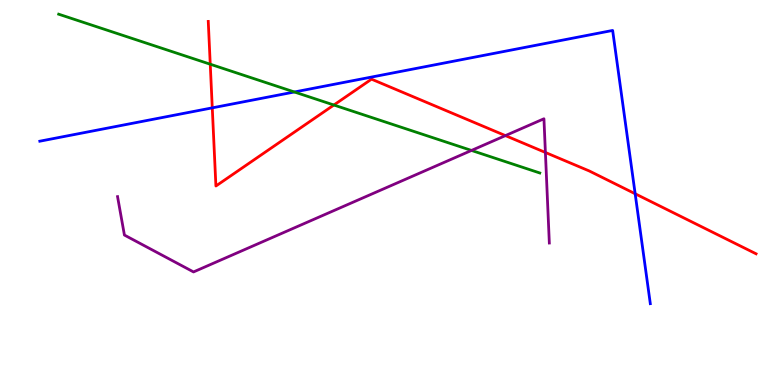[{'lines': ['blue', 'red'], 'intersections': [{'x': 2.74, 'y': 7.2}, {'x': 8.2, 'y': 4.97}]}, {'lines': ['green', 'red'], 'intersections': [{'x': 2.71, 'y': 8.33}, {'x': 4.31, 'y': 7.27}]}, {'lines': ['purple', 'red'], 'intersections': [{'x': 6.52, 'y': 6.48}, {'x': 7.04, 'y': 6.04}]}, {'lines': ['blue', 'green'], 'intersections': [{'x': 3.8, 'y': 7.61}]}, {'lines': ['blue', 'purple'], 'intersections': []}, {'lines': ['green', 'purple'], 'intersections': [{'x': 6.08, 'y': 6.09}]}]